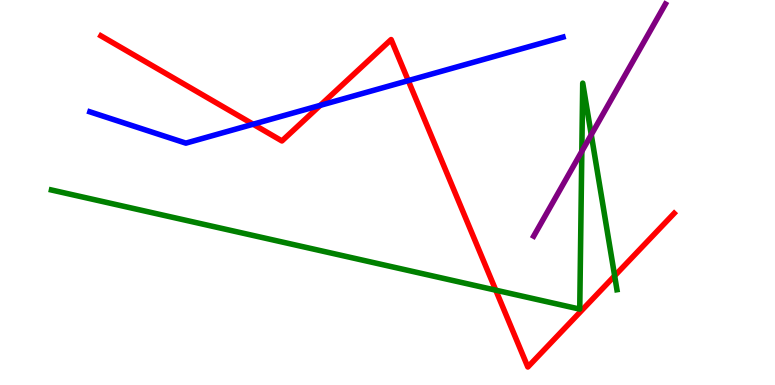[{'lines': ['blue', 'red'], 'intersections': [{'x': 3.27, 'y': 6.77}, {'x': 4.13, 'y': 7.26}, {'x': 5.27, 'y': 7.91}]}, {'lines': ['green', 'red'], 'intersections': [{'x': 6.4, 'y': 2.46}, {'x': 7.93, 'y': 2.84}]}, {'lines': ['purple', 'red'], 'intersections': []}, {'lines': ['blue', 'green'], 'intersections': []}, {'lines': ['blue', 'purple'], 'intersections': []}, {'lines': ['green', 'purple'], 'intersections': [{'x': 7.51, 'y': 6.07}, {'x': 7.63, 'y': 6.5}]}]